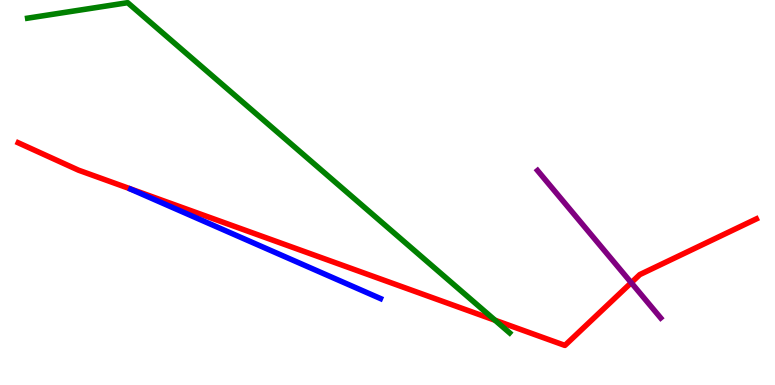[{'lines': ['blue', 'red'], 'intersections': []}, {'lines': ['green', 'red'], 'intersections': [{'x': 6.39, 'y': 1.68}]}, {'lines': ['purple', 'red'], 'intersections': [{'x': 8.14, 'y': 2.66}]}, {'lines': ['blue', 'green'], 'intersections': []}, {'lines': ['blue', 'purple'], 'intersections': []}, {'lines': ['green', 'purple'], 'intersections': []}]